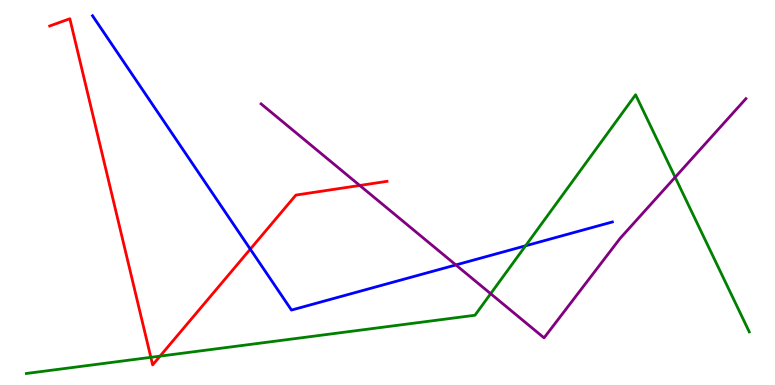[{'lines': ['blue', 'red'], 'intersections': [{'x': 3.23, 'y': 3.53}]}, {'lines': ['green', 'red'], 'intersections': [{'x': 1.95, 'y': 0.719}, {'x': 2.07, 'y': 0.75}]}, {'lines': ['purple', 'red'], 'intersections': [{'x': 4.64, 'y': 5.18}]}, {'lines': ['blue', 'green'], 'intersections': [{'x': 6.78, 'y': 3.62}]}, {'lines': ['blue', 'purple'], 'intersections': [{'x': 5.88, 'y': 3.12}]}, {'lines': ['green', 'purple'], 'intersections': [{'x': 6.33, 'y': 2.37}, {'x': 8.71, 'y': 5.4}]}]